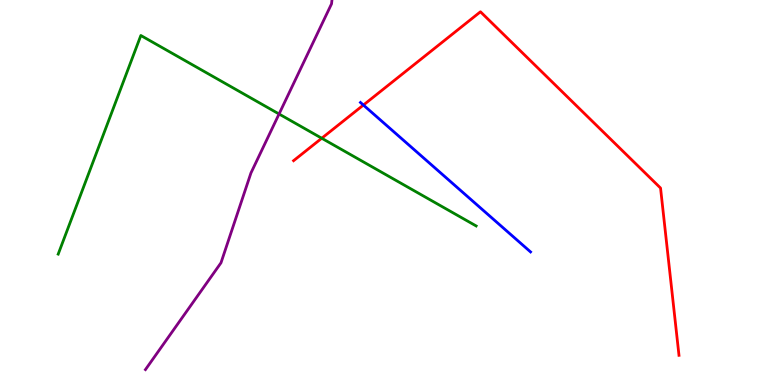[{'lines': ['blue', 'red'], 'intersections': [{'x': 4.69, 'y': 7.27}]}, {'lines': ['green', 'red'], 'intersections': [{'x': 4.15, 'y': 6.41}]}, {'lines': ['purple', 'red'], 'intersections': []}, {'lines': ['blue', 'green'], 'intersections': []}, {'lines': ['blue', 'purple'], 'intersections': []}, {'lines': ['green', 'purple'], 'intersections': [{'x': 3.6, 'y': 7.04}]}]